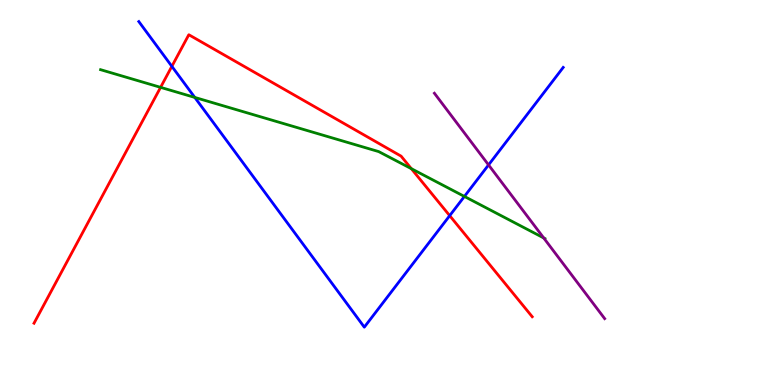[{'lines': ['blue', 'red'], 'intersections': [{'x': 2.22, 'y': 8.28}, {'x': 5.8, 'y': 4.4}]}, {'lines': ['green', 'red'], 'intersections': [{'x': 2.07, 'y': 7.73}, {'x': 5.31, 'y': 5.62}]}, {'lines': ['purple', 'red'], 'intersections': []}, {'lines': ['blue', 'green'], 'intersections': [{'x': 2.51, 'y': 7.47}, {'x': 5.99, 'y': 4.9}]}, {'lines': ['blue', 'purple'], 'intersections': [{'x': 6.3, 'y': 5.72}]}, {'lines': ['green', 'purple'], 'intersections': [{'x': 7.02, 'y': 3.82}]}]